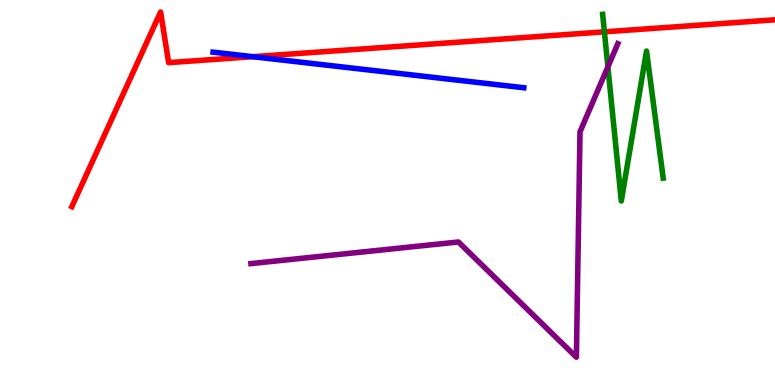[{'lines': ['blue', 'red'], 'intersections': [{'x': 3.26, 'y': 8.53}]}, {'lines': ['green', 'red'], 'intersections': [{'x': 7.8, 'y': 9.17}]}, {'lines': ['purple', 'red'], 'intersections': []}, {'lines': ['blue', 'green'], 'intersections': []}, {'lines': ['blue', 'purple'], 'intersections': []}, {'lines': ['green', 'purple'], 'intersections': [{'x': 7.84, 'y': 8.26}]}]